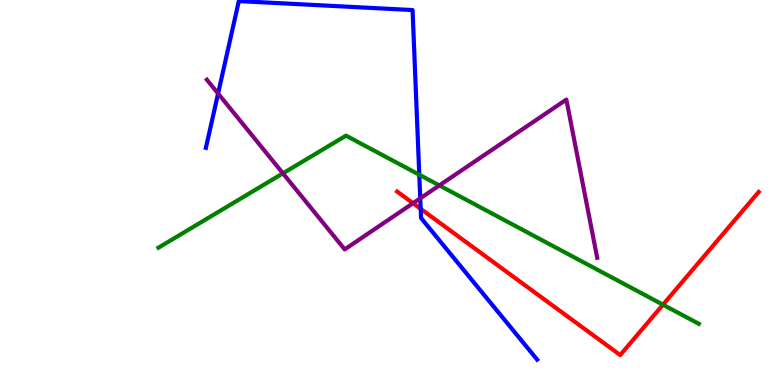[{'lines': ['blue', 'red'], 'intersections': [{'x': 5.43, 'y': 4.58}]}, {'lines': ['green', 'red'], 'intersections': [{'x': 8.55, 'y': 2.09}]}, {'lines': ['purple', 'red'], 'intersections': [{'x': 5.33, 'y': 4.72}]}, {'lines': ['blue', 'green'], 'intersections': [{'x': 5.41, 'y': 5.46}]}, {'lines': ['blue', 'purple'], 'intersections': [{'x': 2.81, 'y': 7.57}, {'x': 5.42, 'y': 4.85}]}, {'lines': ['green', 'purple'], 'intersections': [{'x': 3.65, 'y': 5.5}, {'x': 5.67, 'y': 5.18}]}]